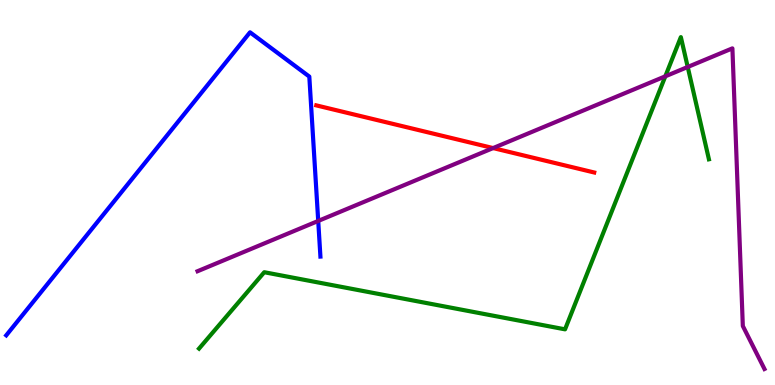[{'lines': ['blue', 'red'], 'intersections': []}, {'lines': ['green', 'red'], 'intersections': []}, {'lines': ['purple', 'red'], 'intersections': [{'x': 6.36, 'y': 6.15}]}, {'lines': ['blue', 'green'], 'intersections': []}, {'lines': ['blue', 'purple'], 'intersections': [{'x': 4.11, 'y': 4.26}]}, {'lines': ['green', 'purple'], 'intersections': [{'x': 8.58, 'y': 8.02}, {'x': 8.87, 'y': 8.26}]}]